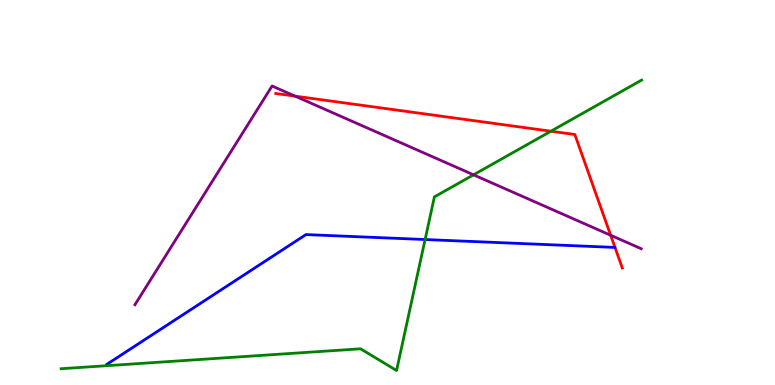[{'lines': ['blue', 'red'], 'intersections': []}, {'lines': ['green', 'red'], 'intersections': [{'x': 7.11, 'y': 6.59}]}, {'lines': ['purple', 'red'], 'intersections': [{'x': 3.81, 'y': 7.5}, {'x': 7.88, 'y': 3.89}]}, {'lines': ['blue', 'green'], 'intersections': [{'x': 5.49, 'y': 3.78}]}, {'lines': ['blue', 'purple'], 'intersections': []}, {'lines': ['green', 'purple'], 'intersections': [{'x': 6.11, 'y': 5.46}]}]